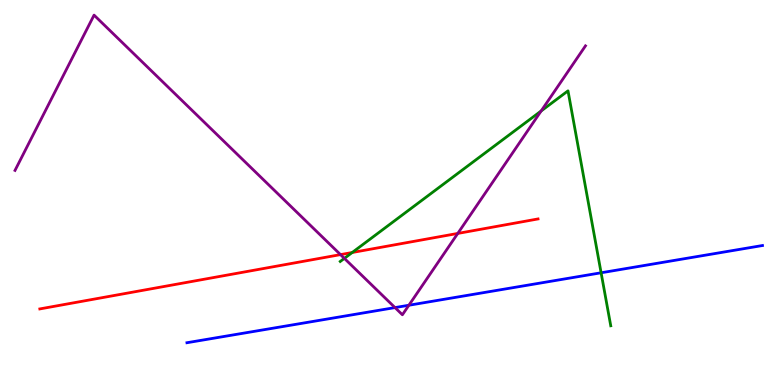[{'lines': ['blue', 'red'], 'intersections': []}, {'lines': ['green', 'red'], 'intersections': [{'x': 4.54, 'y': 3.44}]}, {'lines': ['purple', 'red'], 'intersections': [{'x': 4.39, 'y': 3.39}, {'x': 5.91, 'y': 3.94}]}, {'lines': ['blue', 'green'], 'intersections': [{'x': 7.76, 'y': 2.91}]}, {'lines': ['blue', 'purple'], 'intersections': [{'x': 5.1, 'y': 2.01}, {'x': 5.28, 'y': 2.07}]}, {'lines': ['green', 'purple'], 'intersections': [{'x': 4.44, 'y': 3.29}, {'x': 6.98, 'y': 7.12}]}]